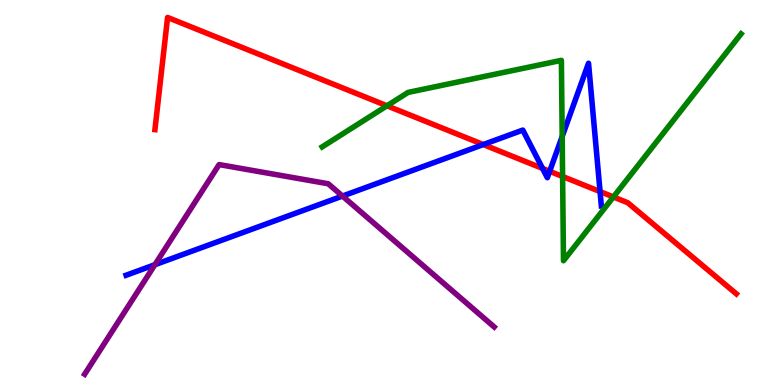[{'lines': ['blue', 'red'], 'intersections': [{'x': 6.24, 'y': 6.25}, {'x': 7.0, 'y': 5.63}, {'x': 7.09, 'y': 5.55}, {'x': 7.74, 'y': 5.02}]}, {'lines': ['green', 'red'], 'intersections': [{'x': 4.99, 'y': 7.25}, {'x': 7.26, 'y': 5.42}, {'x': 7.91, 'y': 4.88}]}, {'lines': ['purple', 'red'], 'intersections': []}, {'lines': ['blue', 'green'], 'intersections': [{'x': 7.25, 'y': 6.45}]}, {'lines': ['blue', 'purple'], 'intersections': [{'x': 2.0, 'y': 3.12}, {'x': 4.42, 'y': 4.91}]}, {'lines': ['green', 'purple'], 'intersections': []}]